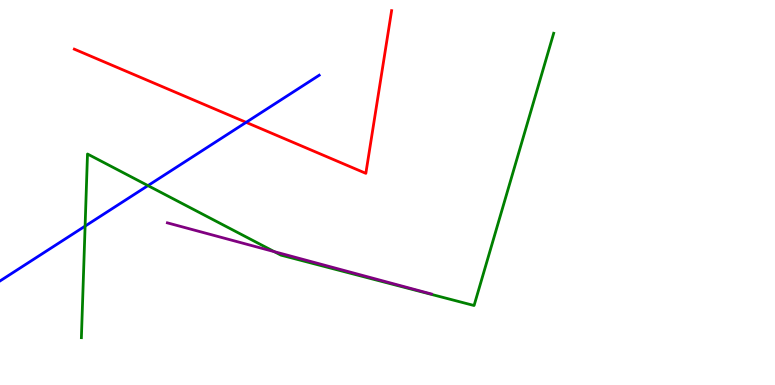[{'lines': ['blue', 'red'], 'intersections': [{'x': 3.18, 'y': 6.82}]}, {'lines': ['green', 'red'], 'intersections': []}, {'lines': ['purple', 'red'], 'intersections': []}, {'lines': ['blue', 'green'], 'intersections': [{'x': 1.1, 'y': 4.13}, {'x': 1.91, 'y': 5.18}]}, {'lines': ['blue', 'purple'], 'intersections': []}, {'lines': ['green', 'purple'], 'intersections': [{'x': 3.54, 'y': 3.46}]}]